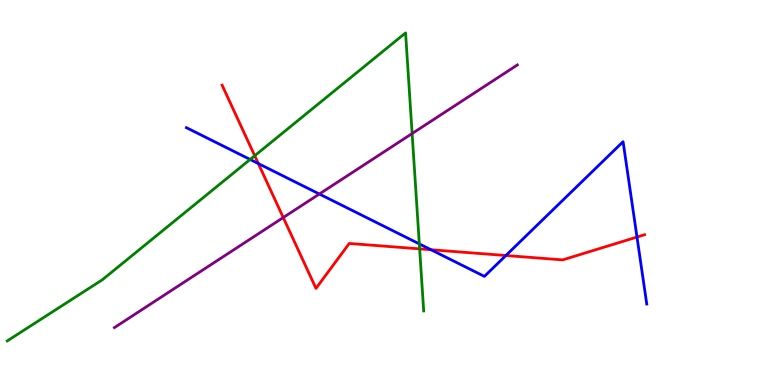[{'lines': ['blue', 'red'], 'intersections': [{'x': 3.33, 'y': 5.75}, {'x': 5.56, 'y': 3.51}, {'x': 6.53, 'y': 3.36}, {'x': 8.22, 'y': 3.84}]}, {'lines': ['green', 'red'], 'intersections': [{'x': 3.29, 'y': 5.96}, {'x': 5.41, 'y': 3.54}]}, {'lines': ['purple', 'red'], 'intersections': [{'x': 3.65, 'y': 4.35}]}, {'lines': ['blue', 'green'], 'intersections': [{'x': 3.23, 'y': 5.86}, {'x': 5.41, 'y': 3.66}]}, {'lines': ['blue', 'purple'], 'intersections': [{'x': 4.12, 'y': 4.96}]}, {'lines': ['green', 'purple'], 'intersections': [{'x': 5.32, 'y': 6.53}]}]